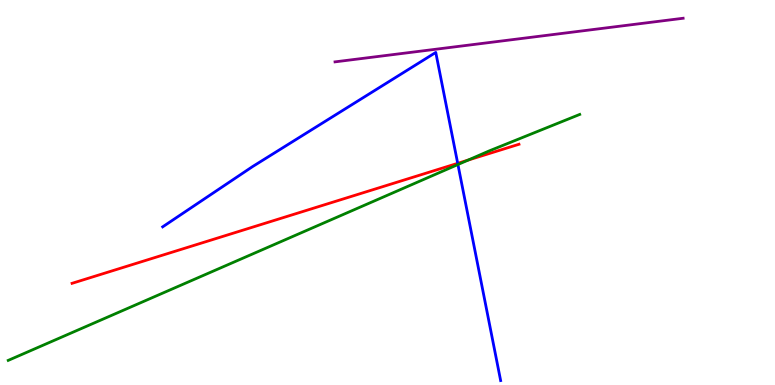[{'lines': ['blue', 'red'], 'intersections': [{'x': 5.91, 'y': 5.76}]}, {'lines': ['green', 'red'], 'intersections': [{'x': 6.04, 'y': 5.84}]}, {'lines': ['purple', 'red'], 'intersections': []}, {'lines': ['blue', 'green'], 'intersections': [{'x': 5.91, 'y': 5.73}]}, {'lines': ['blue', 'purple'], 'intersections': []}, {'lines': ['green', 'purple'], 'intersections': []}]